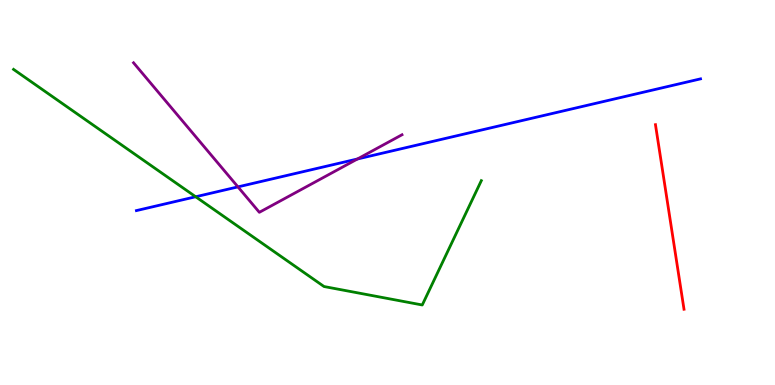[{'lines': ['blue', 'red'], 'intersections': []}, {'lines': ['green', 'red'], 'intersections': []}, {'lines': ['purple', 'red'], 'intersections': []}, {'lines': ['blue', 'green'], 'intersections': [{'x': 2.52, 'y': 4.89}]}, {'lines': ['blue', 'purple'], 'intersections': [{'x': 3.07, 'y': 5.15}, {'x': 4.61, 'y': 5.87}]}, {'lines': ['green', 'purple'], 'intersections': []}]